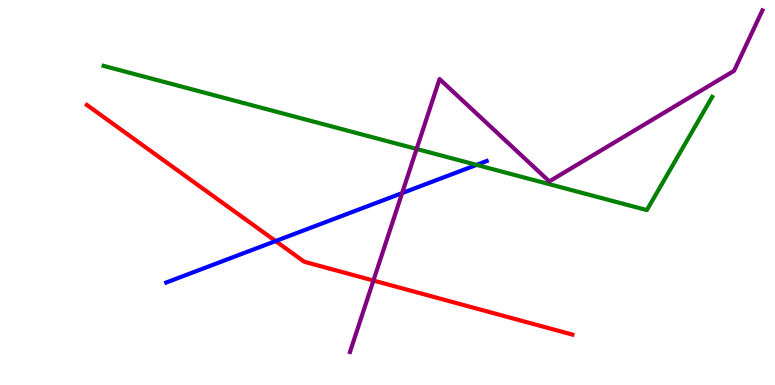[{'lines': ['blue', 'red'], 'intersections': [{'x': 3.56, 'y': 3.74}]}, {'lines': ['green', 'red'], 'intersections': []}, {'lines': ['purple', 'red'], 'intersections': [{'x': 4.82, 'y': 2.71}]}, {'lines': ['blue', 'green'], 'intersections': [{'x': 6.15, 'y': 5.72}]}, {'lines': ['blue', 'purple'], 'intersections': [{'x': 5.19, 'y': 4.98}]}, {'lines': ['green', 'purple'], 'intersections': [{'x': 5.38, 'y': 6.13}]}]